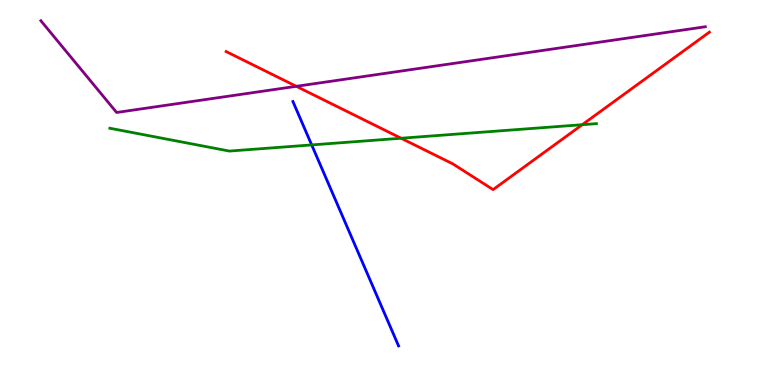[{'lines': ['blue', 'red'], 'intersections': []}, {'lines': ['green', 'red'], 'intersections': [{'x': 5.18, 'y': 6.41}, {'x': 7.51, 'y': 6.76}]}, {'lines': ['purple', 'red'], 'intersections': [{'x': 3.82, 'y': 7.76}]}, {'lines': ['blue', 'green'], 'intersections': [{'x': 4.02, 'y': 6.24}]}, {'lines': ['blue', 'purple'], 'intersections': []}, {'lines': ['green', 'purple'], 'intersections': []}]